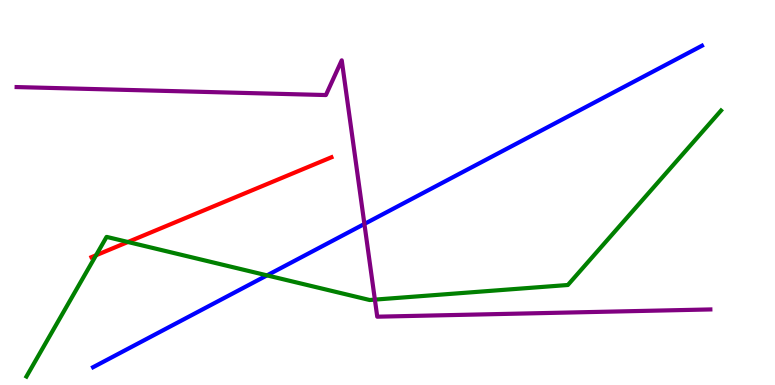[{'lines': ['blue', 'red'], 'intersections': []}, {'lines': ['green', 'red'], 'intersections': [{'x': 1.24, 'y': 3.37}, {'x': 1.65, 'y': 3.71}]}, {'lines': ['purple', 'red'], 'intersections': []}, {'lines': ['blue', 'green'], 'intersections': [{'x': 3.45, 'y': 2.85}]}, {'lines': ['blue', 'purple'], 'intersections': [{'x': 4.7, 'y': 4.18}]}, {'lines': ['green', 'purple'], 'intersections': [{'x': 4.84, 'y': 2.22}]}]